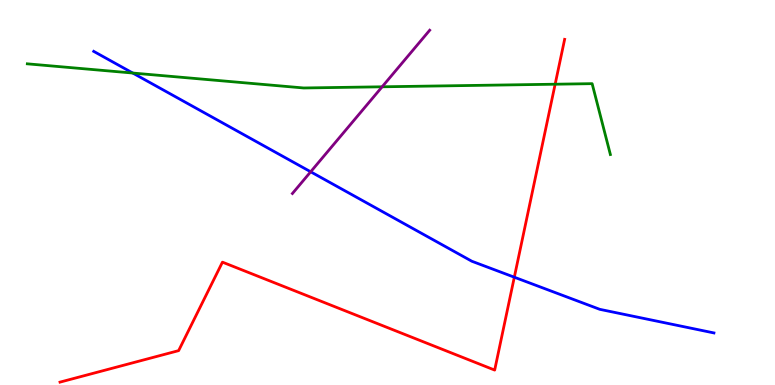[{'lines': ['blue', 'red'], 'intersections': [{'x': 6.64, 'y': 2.8}]}, {'lines': ['green', 'red'], 'intersections': [{'x': 7.16, 'y': 7.81}]}, {'lines': ['purple', 'red'], 'intersections': []}, {'lines': ['blue', 'green'], 'intersections': [{'x': 1.71, 'y': 8.1}]}, {'lines': ['blue', 'purple'], 'intersections': [{'x': 4.01, 'y': 5.54}]}, {'lines': ['green', 'purple'], 'intersections': [{'x': 4.93, 'y': 7.75}]}]